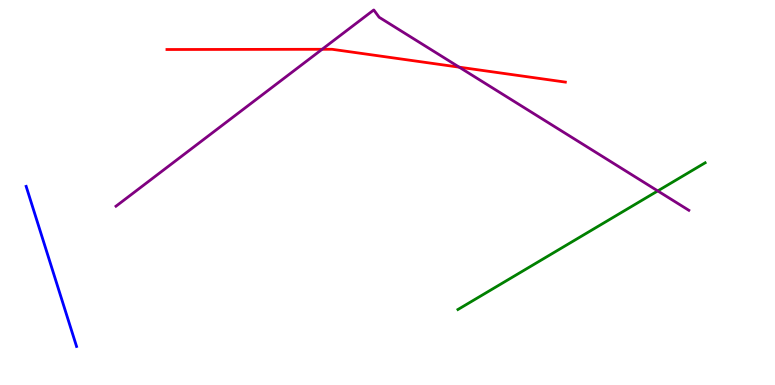[{'lines': ['blue', 'red'], 'intersections': []}, {'lines': ['green', 'red'], 'intersections': []}, {'lines': ['purple', 'red'], 'intersections': [{'x': 4.16, 'y': 8.72}, {'x': 5.93, 'y': 8.26}]}, {'lines': ['blue', 'green'], 'intersections': []}, {'lines': ['blue', 'purple'], 'intersections': []}, {'lines': ['green', 'purple'], 'intersections': [{'x': 8.49, 'y': 5.04}]}]